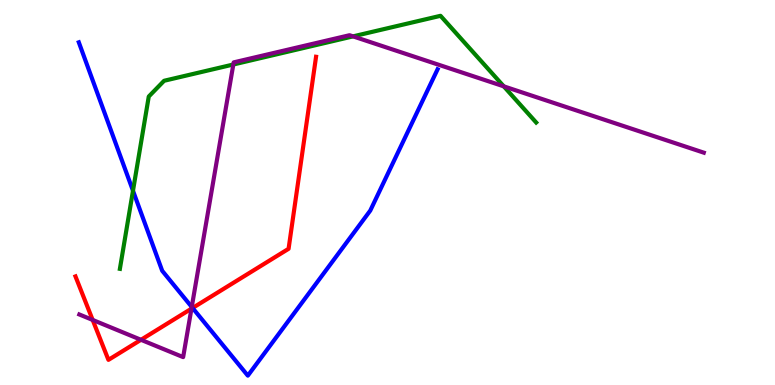[{'lines': ['blue', 'red'], 'intersections': [{'x': 2.48, 'y': 2.0}]}, {'lines': ['green', 'red'], 'intersections': []}, {'lines': ['purple', 'red'], 'intersections': [{'x': 1.2, 'y': 1.69}, {'x': 1.82, 'y': 1.17}, {'x': 2.47, 'y': 1.98}]}, {'lines': ['blue', 'green'], 'intersections': [{'x': 1.72, 'y': 5.05}]}, {'lines': ['blue', 'purple'], 'intersections': [{'x': 2.47, 'y': 2.03}]}, {'lines': ['green', 'purple'], 'intersections': [{'x': 3.01, 'y': 8.32}, {'x': 4.56, 'y': 9.06}, {'x': 6.5, 'y': 7.76}]}]